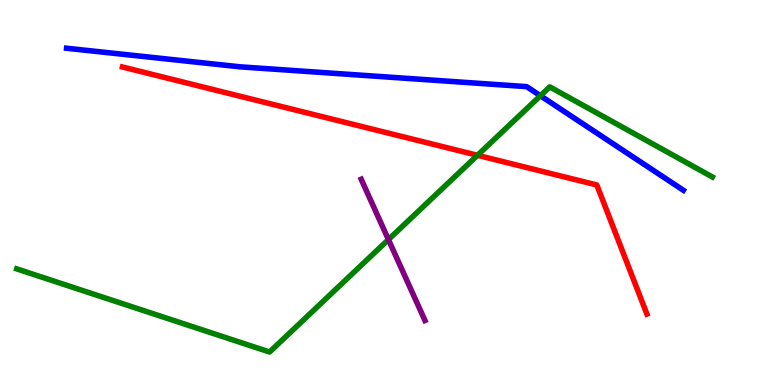[{'lines': ['blue', 'red'], 'intersections': []}, {'lines': ['green', 'red'], 'intersections': [{'x': 6.16, 'y': 5.97}]}, {'lines': ['purple', 'red'], 'intersections': []}, {'lines': ['blue', 'green'], 'intersections': [{'x': 6.97, 'y': 7.51}]}, {'lines': ['blue', 'purple'], 'intersections': []}, {'lines': ['green', 'purple'], 'intersections': [{'x': 5.01, 'y': 3.78}]}]